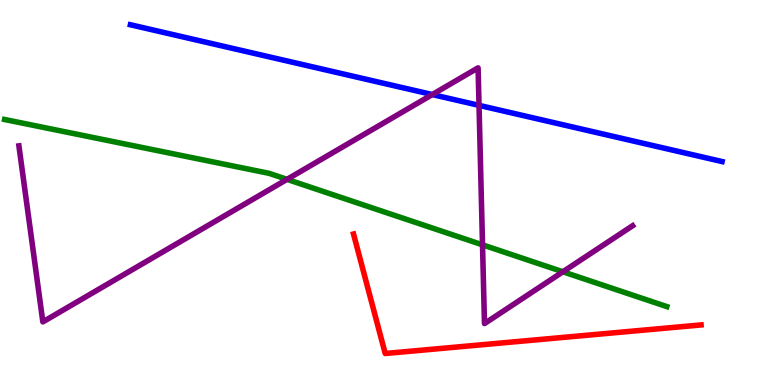[{'lines': ['blue', 'red'], 'intersections': []}, {'lines': ['green', 'red'], 'intersections': []}, {'lines': ['purple', 'red'], 'intersections': []}, {'lines': ['blue', 'green'], 'intersections': []}, {'lines': ['blue', 'purple'], 'intersections': [{'x': 5.58, 'y': 7.54}, {'x': 6.18, 'y': 7.26}]}, {'lines': ['green', 'purple'], 'intersections': [{'x': 3.7, 'y': 5.34}, {'x': 6.23, 'y': 3.64}, {'x': 7.26, 'y': 2.94}]}]